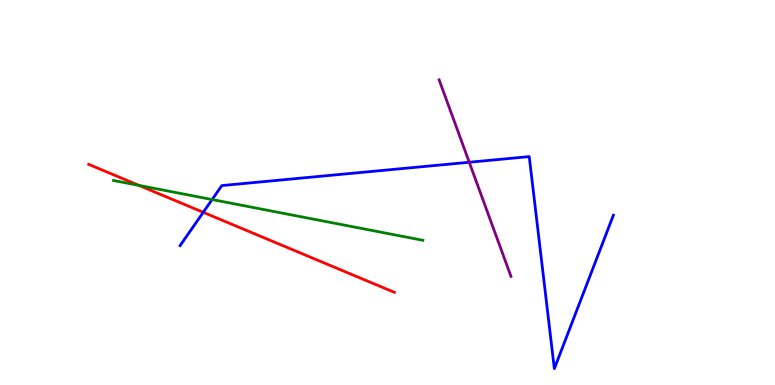[{'lines': ['blue', 'red'], 'intersections': [{'x': 2.62, 'y': 4.49}]}, {'lines': ['green', 'red'], 'intersections': [{'x': 1.79, 'y': 5.18}]}, {'lines': ['purple', 'red'], 'intersections': []}, {'lines': ['blue', 'green'], 'intersections': [{'x': 2.74, 'y': 4.82}]}, {'lines': ['blue', 'purple'], 'intersections': [{'x': 6.05, 'y': 5.79}]}, {'lines': ['green', 'purple'], 'intersections': []}]